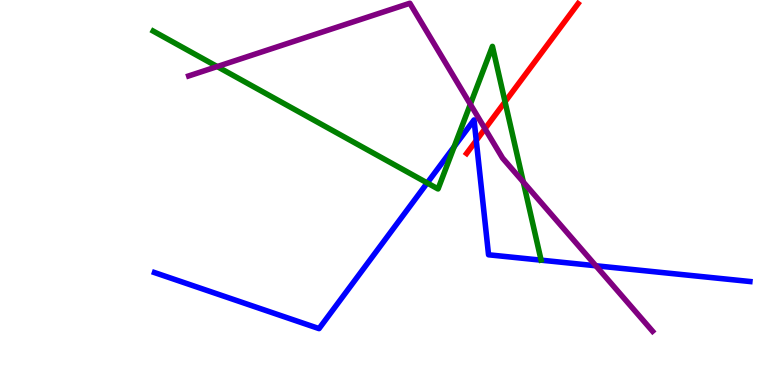[{'lines': ['blue', 'red'], 'intersections': [{'x': 6.15, 'y': 6.35}]}, {'lines': ['green', 'red'], 'intersections': [{'x': 6.52, 'y': 7.36}]}, {'lines': ['purple', 'red'], 'intersections': [{'x': 6.26, 'y': 6.66}]}, {'lines': ['blue', 'green'], 'intersections': [{'x': 5.51, 'y': 5.25}, {'x': 5.86, 'y': 6.19}]}, {'lines': ['blue', 'purple'], 'intersections': [{'x': 7.69, 'y': 3.1}]}, {'lines': ['green', 'purple'], 'intersections': [{'x': 2.8, 'y': 8.27}, {'x': 6.07, 'y': 7.29}, {'x': 6.75, 'y': 5.27}]}]